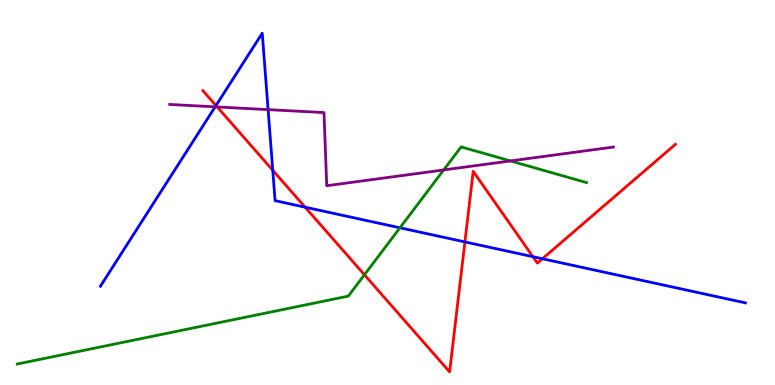[{'lines': ['blue', 'red'], 'intersections': [{'x': 2.79, 'y': 7.26}, {'x': 3.52, 'y': 5.58}, {'x': 3.94, 'y': 4.62}, {'x': 6.0, 'y': 3.72}, {'x': 6.88, 'y': 3.33}, {'x': 7.0, 'y': 3.28}]}, {'lines': ['green', 'red'], 'intersections': [{'x': 4.7, 'y': 2.86}]}, {'lines': ['purple', 'red'], 'intersections': [{'x': 2.8, 'y': 7.22}]}, {'lines': ['blue', 'green'], 'intersections': [{'x': 5.16, 'y': 4.08}]}, {'lines': ['blue', 'purple'], 'intersections': [{'x': 2.78, 'y': 7.22}, {'x': 3.46, 'y': 7.15}]}, {'lines': ['green', 'purple'], 'intersections': [{'x': 5.73, 'y': 5.59}, {'x': 6.59, 'y': 5.82}]}]